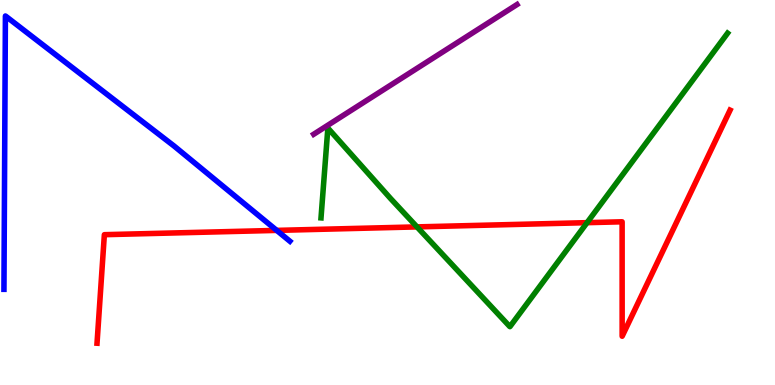[{'lines': ['blue', 'red'], 'intersections': [{'x': 3.57, 'y': 4.02}]}, {'lines': ['green', 'red'], 'intersections': [{'x': 5.38, 'y': 4.11}, {'x': 7.57, 'y': 4.22}]}, {'lines': ['purple', 'red'], 'intersections': []}, {'lines': ['blue', 'green'], 'intersections': []}, {'lines': ['blue', 'purple'], 'intersections': []}, {'lines': ['green', 'purple'], 'intersections': []}]